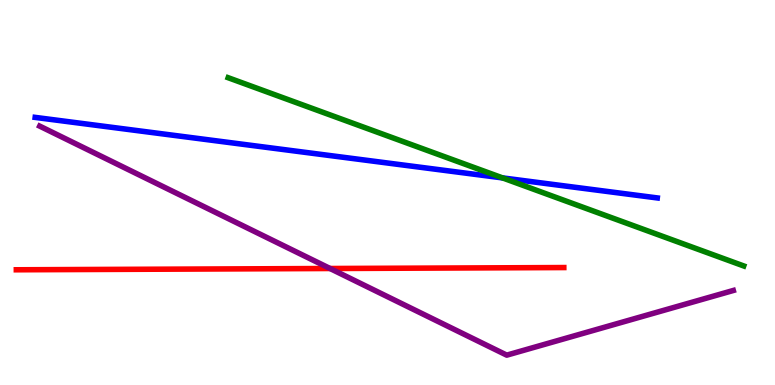[{'lines': ['blue', 'red'], 'intersections': []}, {'lines': ['green', 'red'], 'intersections': []}, {'lines': ['purple', 'red'], 'intersections': [{'x': 4.26, 'y': 3.03}]}, {'lines': ['blue', 'green'], 'intersections': [{'x': 6.48, 'y': 5.38}]}, {'lines': ['blue', 'purple'], 'intersections': []}, {'lines': ['green', 'purple'], 'intersections': []}]